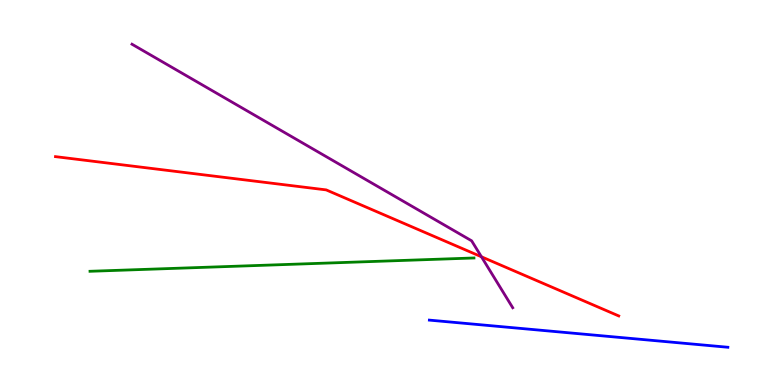[{'lines': ['blue', 'red'], 'intersections': []}, {'lines': ['green', 'red'], 'intersections': []}, {'lines': ['purple', 'red'], 'intersections': [{'x': 6.21, 'y': 3.33}]}, {'lines': ['blue', 'green'], 'intersections': []}, {'lines': ['blue', 'purple'], 'intersections': []}, {'lines': ['green', 'purple'], 'intersections': []}]